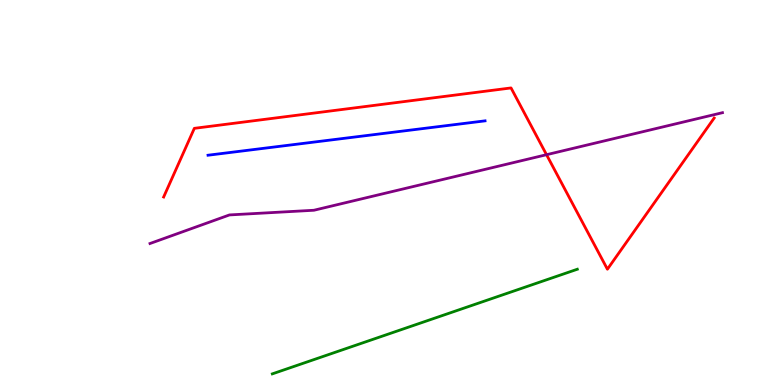[{'lines': ['blue', 'red'], 'intersections': []}, {'lines': ['green', 'red'], 'intersections': []}, {'lines': ['purple', 'red'], 'intersections': [{'x': 7.05, 'y': 5.98}]}, {'lines': ['blue', 'green'], 'intersections': []}, {'lines': ['blue', 'purple'], 'intersections': []}, {'lines': ['green', 'purple'], 'intersections': []}]